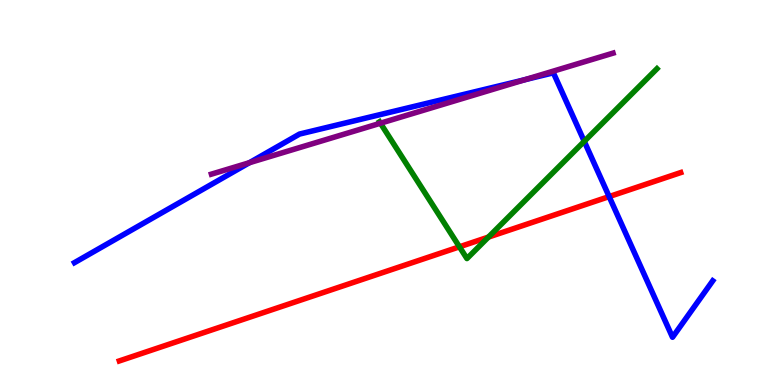[{'lines': ['blue', 'red'], 'intersections': [{'x': 7.86, 'y': 4.89}]}, {'lines': ['green', 'red'], 'intersections': [{'x': 5.93, 'y': 3.59}, {'x': 6.3, 'y': 3.84}]}, {'lines': ['purple', 'red'], 'intersections': []}, {'lines': ['blue', 'green'], 'intersections': [{'x': 7.54, 'y': 6.33}]}, {'lines': ['blue', 'purple'], 'intersections': [{'x': 3.22, 'y': 5.77}, {'x': 6.77, 'y': 7.93}]}, {'lines': ['green', 'purple'], 'intersections': [{'x': 4.91, 'y': 6.8}]}]